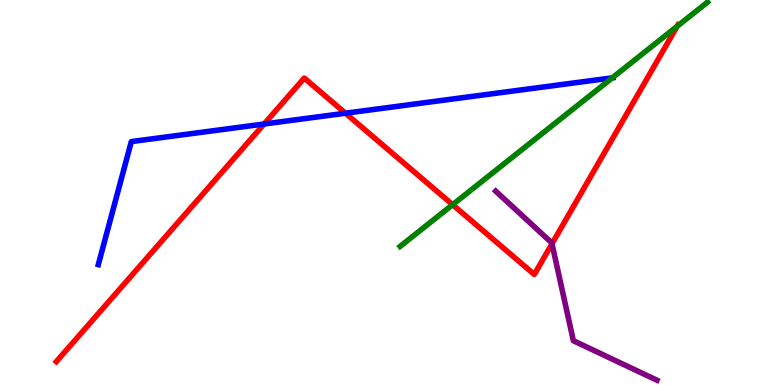[{'lines': ['blue', 'red'], 'intersections': [{'x': 3.41, 'y': 6.78}, {'x': 4.46, 'y': 7.06}]}, {'lines': ['green', 'red'], 'intersections': [{'x': 5.84, 'y': 4.68}, {'x': 8.74, 'y': 9.32}]}, {'lines': ['purple', 'red'], 'intersections': [{'x': 7.12, 'y': 3.67}]}, {'lines': ['blue', 'green'], 'intersections': [{'x': 7.9, 'y': 7.98}]}, {'lines': ['blue', 'purple'], 'intersections': []}, {'lines': ['green', 'purple'], 'intersections': []}]